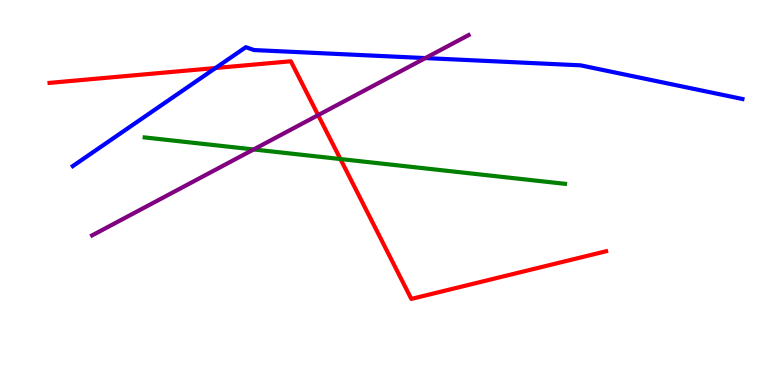[{'lines': ['blue', 'red'], 'intersections': [{'x': 2.78, 'y': 8.23}]}, {'lines': ['green', 'red'], 'intersections': [{'x': 4.39, 'y': 5.87}]}, {'lines': ['purple', 'red'], 'intersections': [{'x': 4.11, 'y': 7.01}]}, {'lines': ['blue', 'green'], 'intersections': []}, {'lines': ['blue', 'purple'], 'intersections': [{'x': 5.49, 'y': 8.49}]}, {'lines': ['green', 'purple'], 'intersections': [{'x': 3.27, 'y': 6.12}]}]